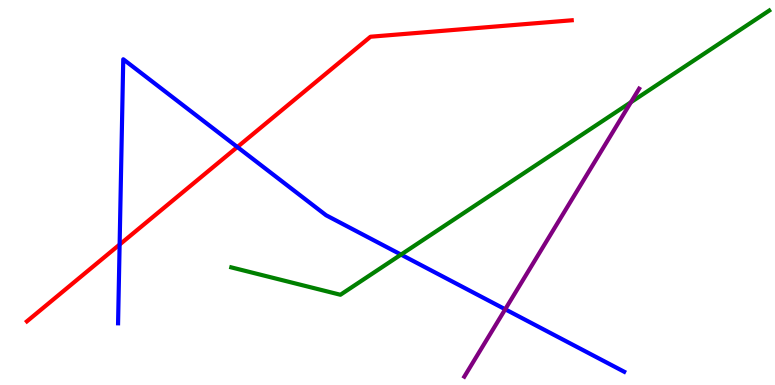[{'lines': ['blue', 'red'], 'intersections': [{'x': 1.54, 'y': 3.65}, {'x': 3.06, 'y': 6.18}]}, {'lines': ['green', 'red'], 'intersections': []}, {'lines': ['purple', 'red'], 'intersections': []}, {'lines': ['blue', 'green'], 'intersections': [{'x': 5.17, 'y': 3.39}]}, {'lines': ['blue', 'purple'], 'intersections': [{'x': 6.52, 'y': 1.97}]}, {'lines': ['green', 'purple'], 'intersections': [{'x': 8.14, 'y': 7.34}]}]